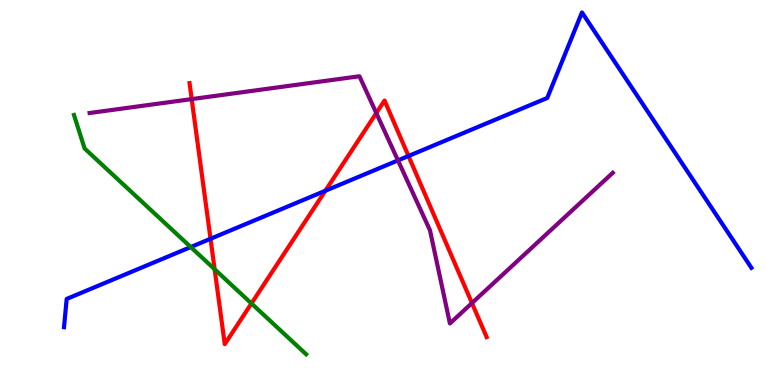[{'lines': ['blue', 'red'], 'intersections': [{'x': 2.72, 'y': 3.8}, {'x': 4.2, 'y': 5.04}, {'x': 5.27, 'y': 5.95}]}, {'lines': ['green', 'red'], 'intersections': [{'x': 2.77, 'y': 3.01}, {'x': 3.24, 'y': 2.12}]}, {'lines': ['purple', 'red'], 'intersections': [{'x': 2.47, 'y': 7.43}, {'x': 4.86, 'y': 7.06}, {'x': 6.09, 'y': 2.13}]}, {'lines': ['blue', 'green'], 'intersections': [{'x': 2.46, 'y': 3.58}]}, {'lines': ['blue', 'purple'], 'intersections': [{'x': 5.14, 'y': 5.83}]}, {'lines': ['green', 'purple'], 'intersections': []}]